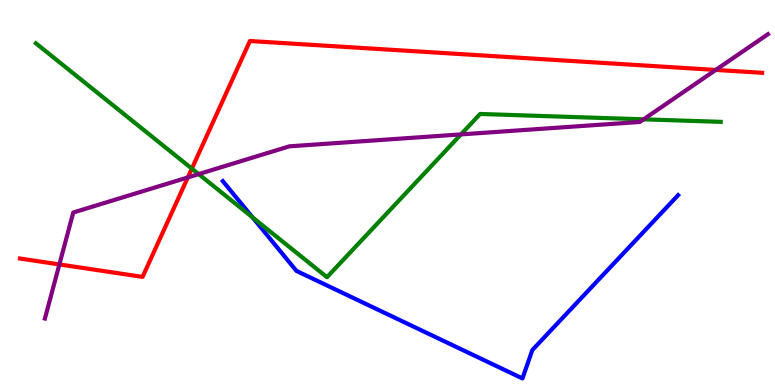[{'lines': ['blue', 'red'], 'intersections': []}, {'lines': ['green', 'red'], 'intersections': [{'x': 2.48, 'y': 5.62}]}, {'lines': ['purple', 'red'], 'intersections': [{'x': 0.766, 'y': 3.13}, {'x': 2.42, 'y': 5.39}, {'x': 9.24, 'y': 8.18}]}, {'lines': ['blue', 'green'], 'intersections': [{'x': 3.26, 'y': 4.35}]}, {'lines': ['blue', 'purple'], 'intersections': []}, {'lines': ['green', 'purple'], 'intersections': [{'x': 2.56, 'y': 5.48}, {'x': 5.95, 'y': 6.51}, {'x': 8.3, 'y': 6.9}]}]